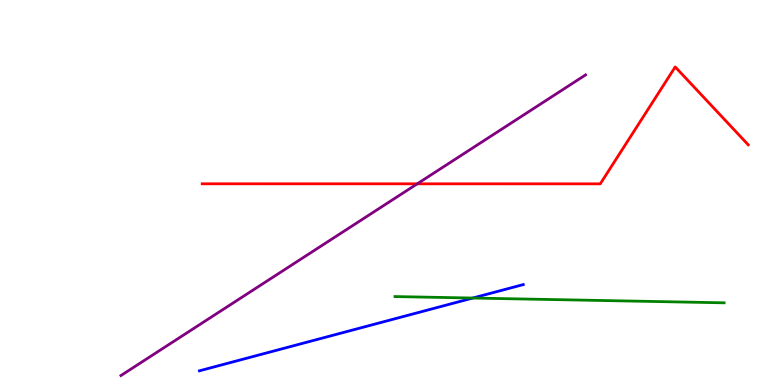[{'lines': ['blue', 'red'], 'intersections': []}, {'lines': ['green', 'red'], 'intersections': []}, {'lines': ['purple', 'red'], 'intersections': [{'x': 5.38, 'y': 5.23}]}, {'lines': ['blue', 'green'], 'intersections': [{'x': 6.1, 'y': 2.26}]}, {'lines': ['blue', 'purple'], 'intersections': []}, {'lines': ['green', 'purple'], 'intersections': []}]